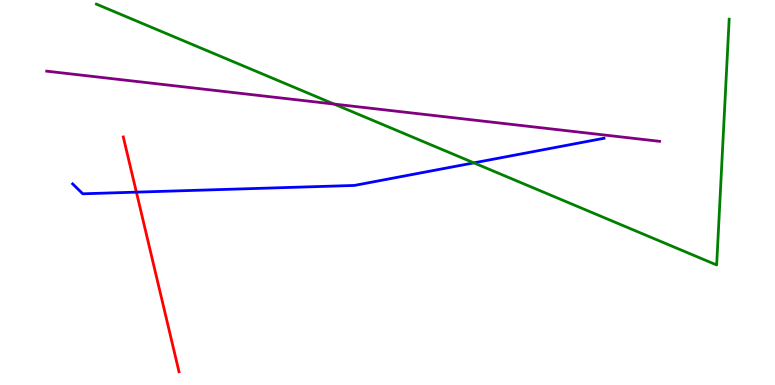[{'lines': ['blue', 'red'], 'intersections': [{'x': 1.76, 'y': 5.01}]}, {'lines': ['green', 'red'], 'intersections': []}, {'lines': ['purple', 'red'], 'intersections': []}, {'lines': ['blue', 'green'], 'intersections': [{'x': 6.11, 'y': 5.77}]}, {'lines': ['blue', 'purple'], 'intersections': []}, {'lines': ['green', 'purple'], 'intersections': [{'x': 4.31, 'y': 7.3}]}]